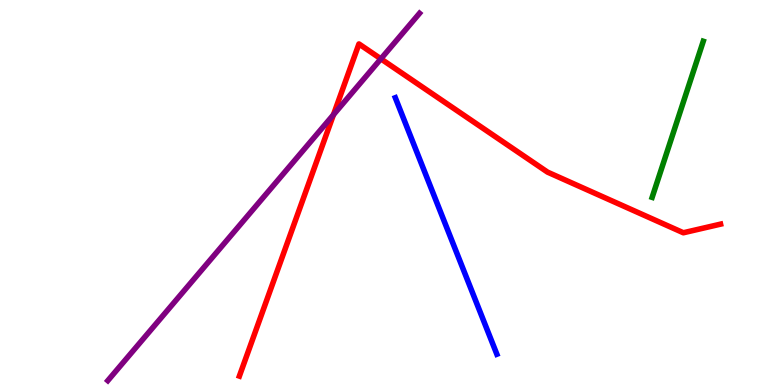[{'lines': ['blue', 'red'], 'intersections': []}, {'lines': ['green', 'red'], 'intersections': []}, {'lines': ['purple', 'red'], 'intersections': [{'x': 4.3, 'y': 7.02}, {'x': 4.91, 'y': 8.47}]}, {'lines': ['blue', 'green'], 'intersections': []}, {'lines': ['blue', 'purple'], 'intersections': []}, {'lines': ['green', 'purple'], 'intersections': []}]